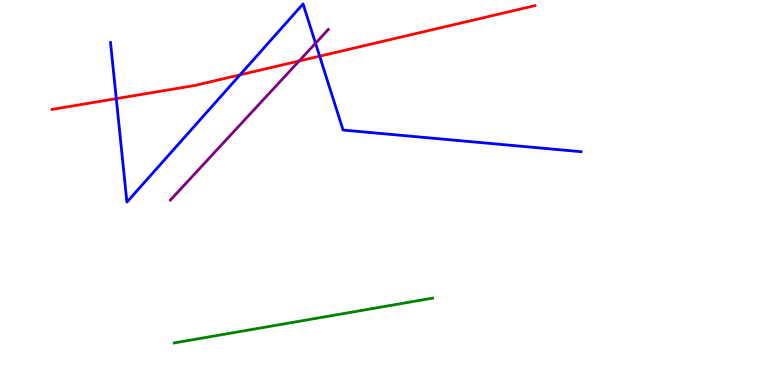[{'lines': ['blue', 'red'], 'intersections': [{'x': 1.5, 'y': 7.44}, {'x': 3.1, 'y': 8.06}, {'x': 4.12, 'y': 8.54}]}, {'lines': ['green', 'red'], 'intersections': []}, {'lines': ['purple', 'red'], 'intersections': [{'x': 3.86, 'y': 8.42}]}, {'lines': ['blue', 'green'], 'intersections': []}, {'lines': ['blue', 'purple'], 'intersections': [{'x': 4.07, 'y': 8.88}]}, {'lines': ['green', 'purple'], 'intersections': []}]